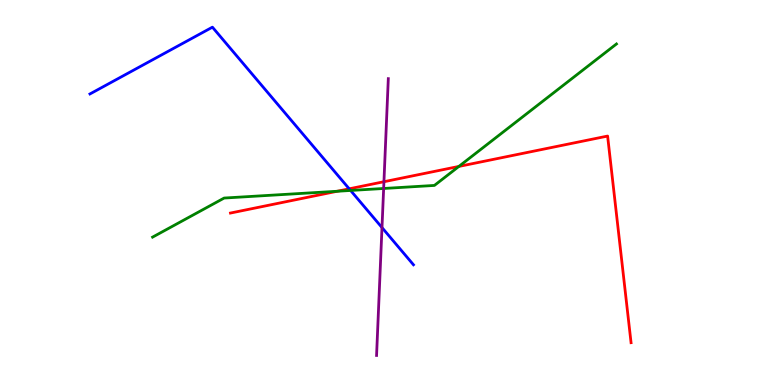[{'lines': ['blue', 'red'], 'intersections': [{'x': 4.51, 'y': 5.1}]}, {'lines': ['green', 'red'], 'intersections': [{'x': 4.35, 'y': 5.03}, {'x': 5.92, 'y': 5.68}]}, {'lines': ['purple', 'red'], 'intersections': [{'x': 4.95, 'y': 5.28}]}, {'lines': ['blue', 'green'], 'intersections': [{'x': 4.52, 'y': 5.05}]}, {'lines': ['blue', 'purple'], 'intersections': [{'x': 4.93, 'y': 4.09}]}, {'lines': ['green', 'purple'], 'intersections': [{'x': 4.95, 'y': 5.1}]}]